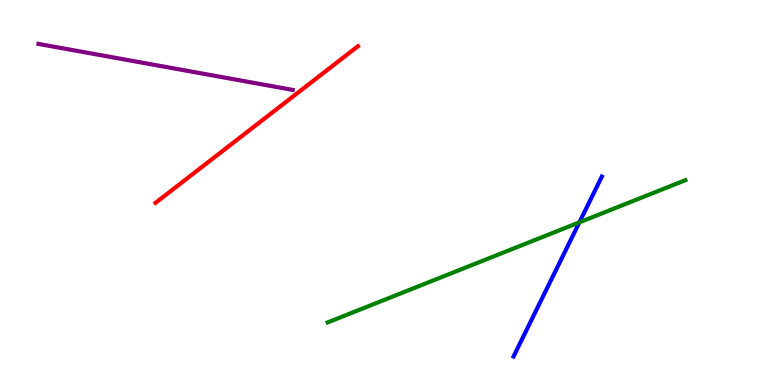[{'lines': ['blue', 'red'], 'intersections': []}, {'lines': ['green', 'red'], 'intersections': []}, {'lines': ['purple', 'red'], 'intersections': []}, {'lines': ['blue', 'green'], 'intersections': [{'x': 7.48, 'y': 4.23}]}, {'lines': ['blue', 'purple'], 'intersections': []}, {'lines': ['green', 'purple'], 'intersections': []}]